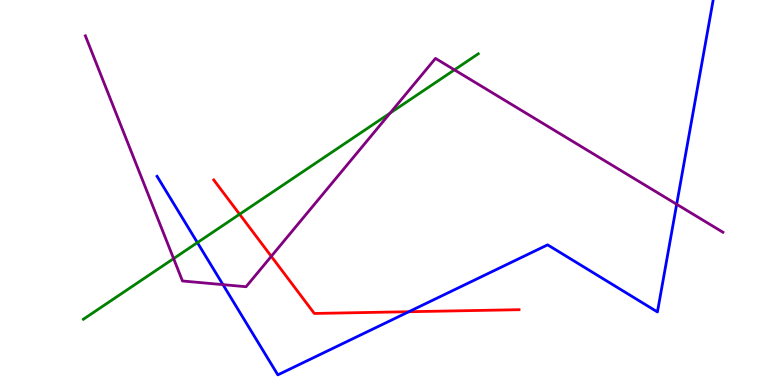[{'lines': ['blue', 'red'], 'intersections': [{'x': 5.28, 'y': 1.9}]}, {'lines': ['green', 'red'], 'intersections': [{'x': 3.09, 'y': 4.44}]}, {'lines': ['purple', 'red'], 'intersections': [{'x': 3.5, 'y': 3.34}]}, {'lines': ['blue', 'green'], 'intersections': [{'x': 2.55, 'y': 3.7}]}, {'lines': ['blue', 'purple'], 'intersections': [{'x': 2.88, 'y': 2.61}, {'x': 8.73, 'y': 4.69}]}, {'lines': ['green', 'purple'], 'intersections': [{'x': 2.24, 'y': 3.28}, {'x': 5.03, 'y': 7.06}, {'x': 5.86, 'y': 8.19}]}]